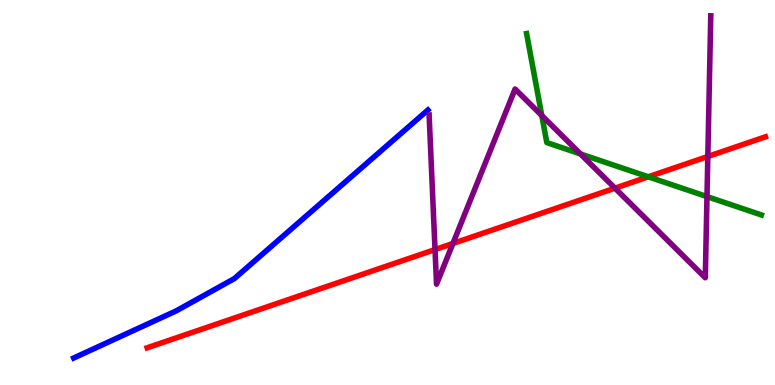[{'lines': ['blue', 'red'], 'intersections': []}, {'lines': ['green', 'red'], 'intersections': [{'x': 8.37, 'y': 5.41}]}, {'lines': ['purple', 'red'], 'intersections': [{'x': 5.61, 'y': 3.52}, {'x': 5.84, 'y': 3.68}, {'x': 7.94, 'y': 5.11}, {'x': 9.13, 'y': 5.94}]}, {'lines': ['blue', 'green'], 'intersections': []}, {'lines': ['blue', 'purple'], 'intersections': []}, {'lines': ['green', 'purple'], 'intersections': [{'x': 6.99, 'y': 7.0}, {'x': 7.49, 'y': 6.0}, {'x': 9.12, 'y': 4.89}]}]